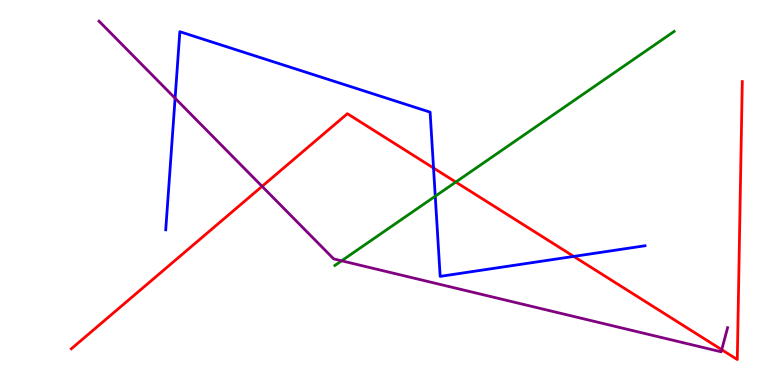[{'lines': ['blue', 'red'], 'intersections': [{'x': 5.59, 'y': 5.64}, {'x': 7.4, 'y': 3.34}]}, {'lines': ['green', 'red'], 'intersections': [{'x': 5.88, 'y': 5.27}]}, {'lines': ['purple', 'red'], 'intersections': [{'x': 3.38, 'y': 5.16}, {'x': 9.31, 'y': 0.917}]}, {'lines': ['blue', 'green'], 'intersections': [{'x': 5.62, 'y': 4.9}]}, {'lines': ['blue', 'purple'], 'intersections': [{'x': 2.26, 'y': 7.45}]}, {'lines': ['green', 'purple'], 'intersections': [{'x': 4.41, 'y': 3.23}]}]